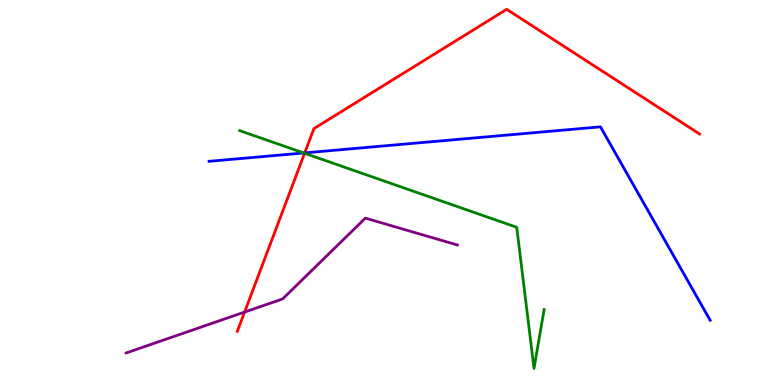[{'lines': ['blue', 'red'], 'intersections': [{'x': 3.93, 'y': 6.03}]}, {'lines': ['green', 'red'], 'intersections': [{'x': 3.93, 'y': 6.02}]}, {'lines': ['purple', 'red'], 'intersections': [{'x': 3.16, 'y': 1.89}]}, {'lines': ['blue', 'green'], 'intersections': [{'x': 3.92, 'y': 6.03}]}, {'lines': ['blue', 'purple'], 'intersections': []}, {'lines': ['green', 'purple'], 'intersections': []}]